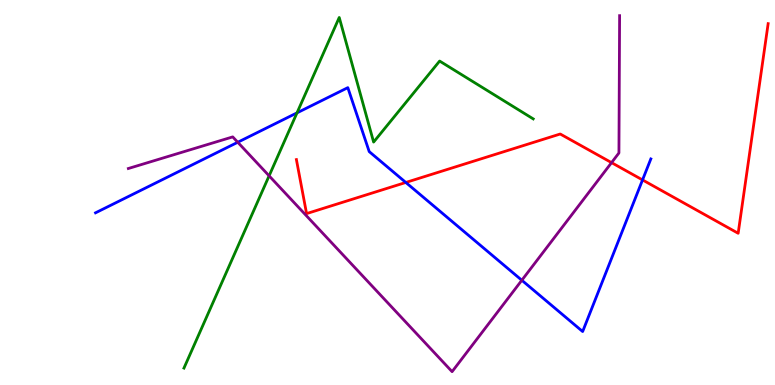[{'lines': ['blue', 'red'], 'intersections': [{'x': 5.24, 'y': 5.26}, {'x': 8.29, 'y': 5.33}]}, {'lines': ['green', 'red'], 'intersections': []}, {'lines': ['purple', 'red'], 'intersections': [{'x': 7.89, 'y': 5.78}]}, {'lines': ['blue', 'green'], 'intersections': [{'x': 3.83, 'y': 7.07}]}, {'lines': ['blue', 'purple'], 'intersections': [{'x': 3.07, 'y': 6.3}, {'x': 6.73, 'y': 2.72}]}, {'lines': ['green', 'purple'], 'intersections': [{'x': 3.47, 'y': 5.43}]}]